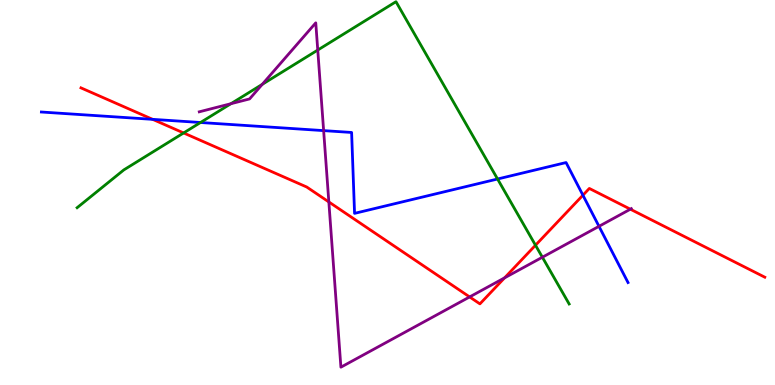[{'lines': ['blue', 'red'], 'intersections': [{'x': 1.97, 'y': 6.9}, {'x': 7.52, 'y': 4.93}]}, {'lines': ['green', 'red'], 'intersections': [{'x': 2.37, 'y': 6.55}, {'x': 6.91, 'y': 3.63}]}, {'lines': ['purple', 'red'], 'intersections': [{'x': 4.24, 'y': 4.75}, {'x': 6.06, 'y': 2.29}, {'x': 6.51, 'y': 2.78}, {'x': 8.13, 'y': 4.57}]}, {'lines': ['blue', 'green'], 'intersections': [{'x': 2.59, 'y': 6.82}, {'x': 6.42, 'y': 5.35}]}, {'lines': ['blue', 'purple'], 'intersections': [{'x': 4.18, 'y': 6.61}, {'x': 7.73, 'y': 4.12}]}, {'lines': ['green', 'purple'], 'intersections': [{'x': 2.98, 'y': 7.31}, {'x': 3.38, 'y': 7.81}, {'x': 4.1, 'y': 8.7}, {'x': 7.0, 'y': 3.32}]}]